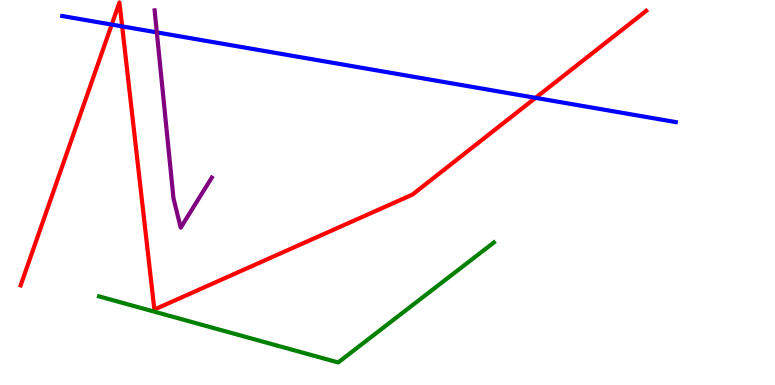[{'lines': ['blue', 'red'], 'intersections': [{'x': 1.44, 'y': 9.36}, {'x': 1.58, 'y': 9.31}, {'x': 6.91, 'y': 7.46}]}, {'lines': ['green', 'red'], 'intersections': []}, {'lines': ['purple', 'red'], 'intersections': []}, {'lines': ['blue', 'green'], 'intersections': []}, {'lines': ['blue', 'purple'], 'intersections': [{'x': 2.02, 'y': 9.16}]}, {'lines': ['green', 'purple'], 'intersections': []}]